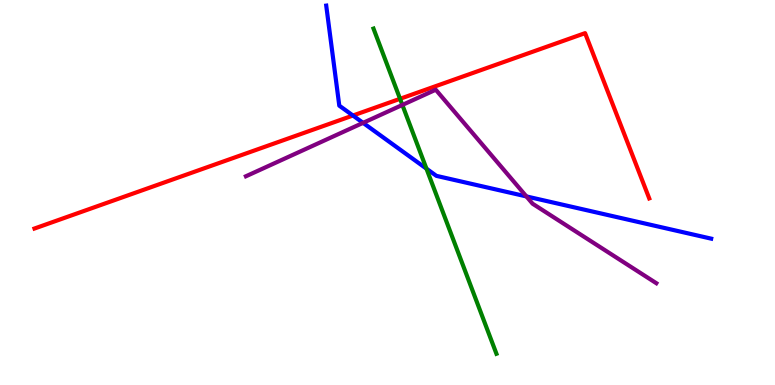[{'lines': ['blue', 'red'], 'intersections': [{'x': 4.55, 'y': 7.0}]}, {'lines': ['green', 'red'], 'intersections': [{'x': 5.16, 'y': 7.43}]}, {'lines': ['purple', 'red'], 'intersections': []}, {'lines': ['blue', 'green'], 'intersections': [{'x': 5.5, 'y': 5.62}]}, {'lines': ['blue', 'purple'], 'intersections': [{'x': 4.68, 'y': 6.81}, {'x': 6.79, 'y': 4.9}]}, {'lines': ['green', 'purple'], 'intersections': [{'x': 5.19, 'y': 7.27}]}]